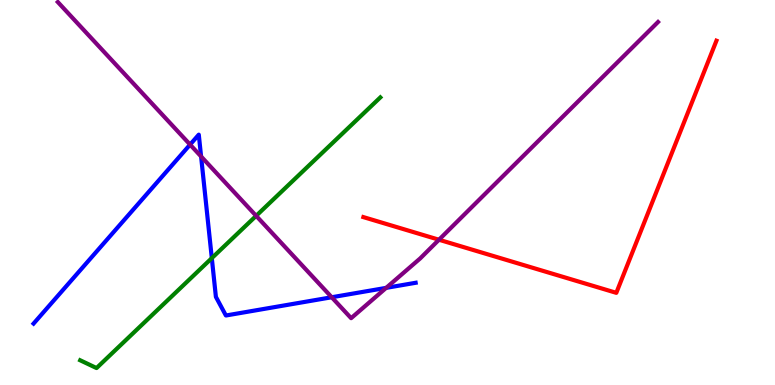[{'lines': ['blue', 'red'], 'intersections': []}, {'lines': ['green', 'red'], 'intersections': []}, {'lines': ['purple', 'red'], 'intersections': [{'x': 5.66, 'y': 3.77}]}, {'lines': ['blue', 'green'], 'intersections': [{'x': 2.73, 'y': 3.3}]}, {'lines': ['blue', 'purple'], 'intersections': [{'x': 2.45, 'y': 6.24}, {'x': 2.59, 'y': 5.94}, {'x': 4.28, 'y': 2.28}, {'x': 4.98, 'y': 2.52}]}, {'lines': ['green', 'purple'], 'intersections': [{'x': 3.31, 'y': 4.39}]}]